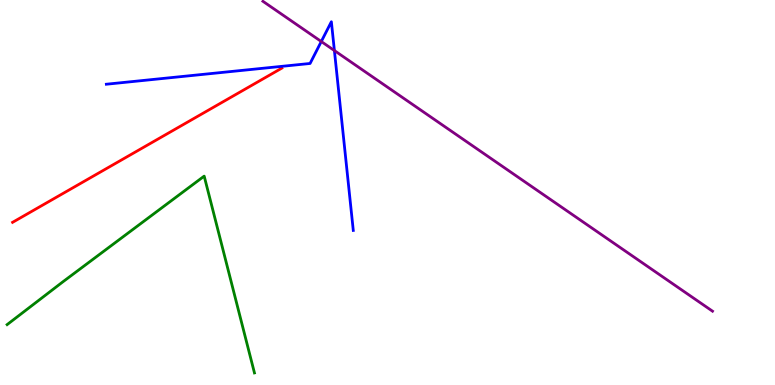[{'lines': ['blue', 'red'], 'intersections': []}, {'lines': ['green', 'red'], 'intersections': []}, {'lines': ['purple', 'red'], 'intersections': []}, {'lines': ['blue', 'green'], 'intersections': []}, {'lines': ['blue', 'purple'], 'intersections': [{'x': 4.15, 'y': 8.92}, {'x': 4.31, 'y': 8.69}]}, {'lines': ['green', 'purple'], 'intersections': []}]